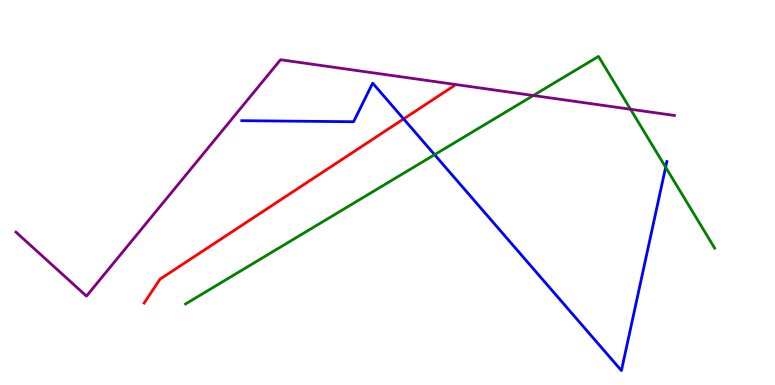[{'lines': ['blue', 'red'], 'intersections': [{'x': 5.21, 'y': 6.91}]}, {'lines': ['green', 'red'], 'intersections': []}, {'lines': ['purple', 'red'], 'intersections': []}, {'lines': ['blue', 'green'], 'intersections': [{'x': 5.61, 'y': 5.98}, {'x': 8.59, 'y': 5.66}]}, {'lines': ['blue', 'purple'], 'intersections': []}, {'lines': ['green', 'purple'], 'intersections': [{'x': 6.88, 'y': 7.52}, {'x': 8.14, 'y': 7.16}]}]